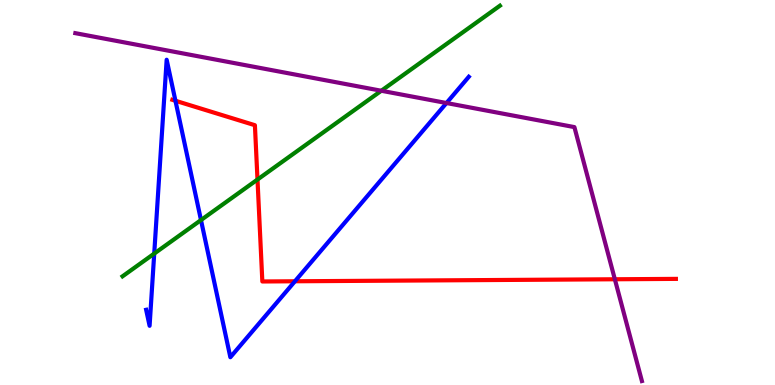[{'lines': ['blue', 'red'], 'intersections': [{'x': 2.26, 'y': 7.38}, {'x': 3.81, 'y': 2.69}]}, {'lines': ['green', 'red'], 'intersections': [{'x': 3.32, 'y': 5.34}]}, {'lines': ['purple', 'red'], 'intersections': [{'x': 7.93, 'y': 2.75}]}, {'lines': ['blue', 'green'], 'intersections': [{'x': 1.99, 'y': 3.41}, {'x': 2.59, 'y': 4.28}]}, {'lines': ['blue', 'purple'], 'intersections': [{'x': 5.76, 'y': 7.32}]}, {'lines': ['green', 'purple'], 'intersections': [{'x': 4.92, 'y': 7.64}]}]